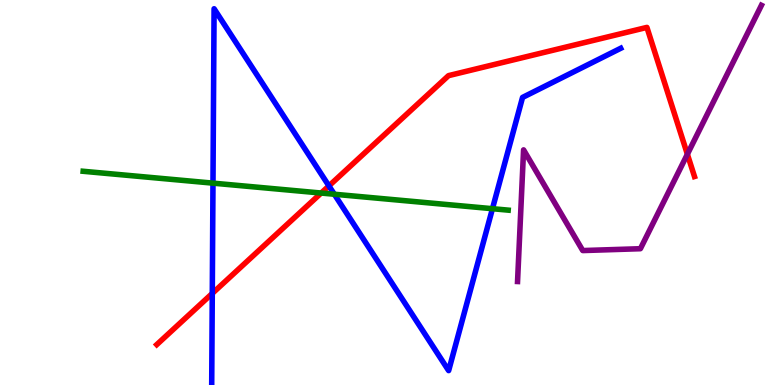[{'lines': ['blue', 'red'], 'intersections': [{'x': 2.74, 'y': 2.38}, {'x': 4.24, 'y': 5.17}]}, {'lines': ['green', 'red'], 'intersections': [{'x': 4.14, 'y': 4.99}]}, {'lines': ['purple', 'red'], 'intersections': [{'x': 8.87, 'y': 5.99}]}, {'lines': ['blue', 'green'], 'intersections': [{'x': 2.75, 'y': 5.24}, {'x': 4.31, 'y': 4.95}, {'x': 6.35, 'y': 4.58}]}, {'lines': ['blue', 'purple'], 'intersections': []}, {'lines': ['green', 'purple'], 'intersections': []}]